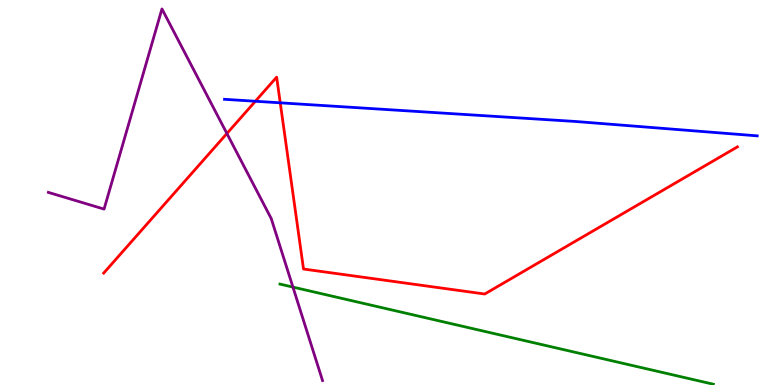[{'lines': ['blue', 'red'], 'intersections': [{'x': 3.3, 'y': 7.37}, {'x': 3.62, 'y': 7.33}]}, {'lines': ['green', 'red'], 'intersections': []}, {'lines': ['purple', 'red'], 'intersections': [{'x': 2.93, 'y': 6.53}]}, {'lines': ['blue', 'green'], 'intersections': []}, {'lines': ['blue', 'purple'], 'intersections': []}, {'lines': ['green', 'purple'], 'intersections': [{'x': 3.78, 'y': 2.54}]}]